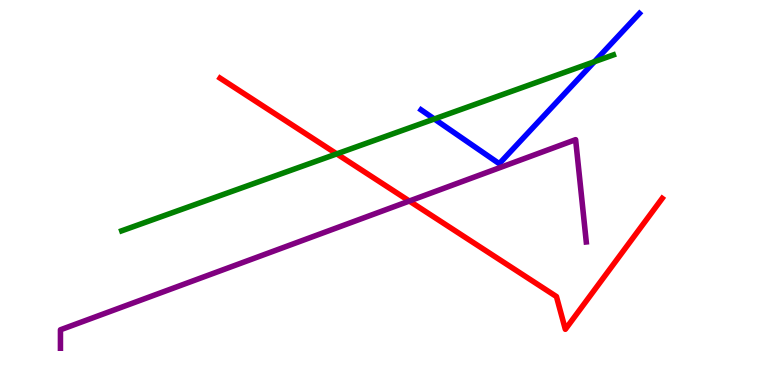[{'lines': ['blue', 'red'], 'intersections': []}, {'lines': ['green', 'red'], 'intersections': [{'x': 4.34, 'y': 6.0}]}, {'lines': ['purple', 'red'], 'intersections': [{'x': 5.28, 'y': 4.78}]}, {'lines': ['blue', 'green'], 'intersections': [{'x': 5.6, 'y': 6.91}, {'x': 7.67, 'y': 8.4}]}, {'lines': ['blue', 'purple'], 'intersections': []}, {'lines': ['green', 'purple'], 'intersections': []}]